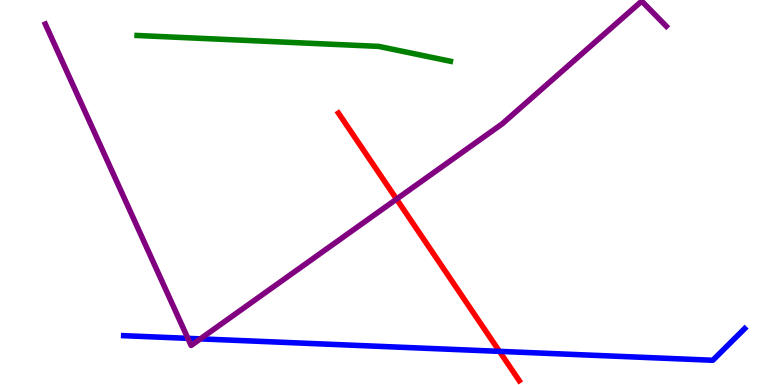[{'lines': ['blue', 'red'], 'intersections': [{'x': 6.44, 'y': 0.874}]}, {'lines': ['green', 'red'], 'intersections': []}, {'lines': ['purple', 'red'], 'intersections': [{'x': 5.12, 'y': 4.83}]}, {'lines': ['blue', 'green'], 'intersections': []}, {'lines': ['blue', 'purple'], 'intersections': [{'x': 2.42, 'y': 1.21}, {'x': 2.59, 'y': 1.2}]}, {'lines': ['green', 'purple'], 'intersections': []}]